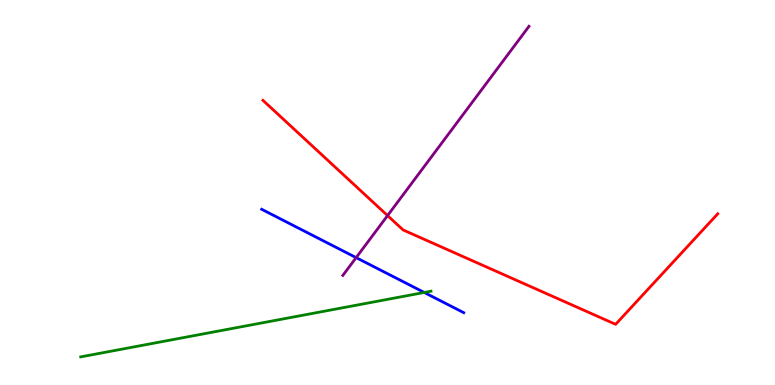[{'lines': ['blue', 'red'], 'intersections': []}, {'lines': ['green', 'red'], 'intersections': []}, {'lines': ['purple', 'red'], 'intersections': [{'x': 5.0, 'y': 4.4}]}, {'lines': ['blue', 'green'], 'intersections': [{'x': 5.47, 'y': 2.4}]}, {'lines': ['blue', 'purple'], 'intersections': [{'x': 4.6, 'y': 3.31}]}, {'lines': ['green', 'purple'], 'intersections': []}]